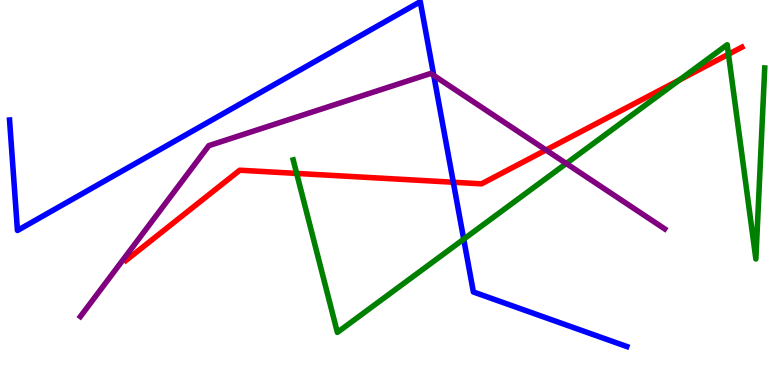[{'lines': ['blue', 'red'], 'intersections': [{'x': 5.85, 'y': 5.27}]}, {'lines': ['green', 'red'], 'intersections': [{'x': 3.83, 'y': 5.5}, {'x': 8.77, 'y': 7.92}, {'x': 9.4, 'y': 8.59}]}, {'lines': ['purple', 'red'], 'intersections': [{'x': 7.04, 'y': 6.1}]}, {'lines': ['blue', 'green'], 'intersections': [{'x': 5.98, 'y': 3.79}]}, {'lines': ['blue', 'purple'], 'intersections': [{'x': 5.6, 'y': 8.04}]}, {'lines': ['green', 'purple'], 'intersections': [{'x': 7.31, 'y': 5.75}]}]